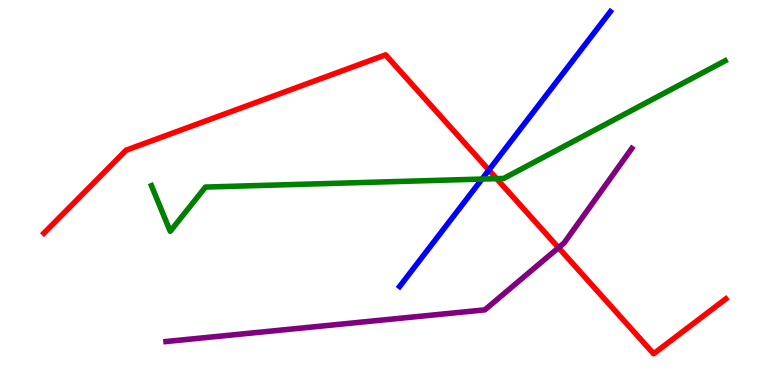[{'lines': ['blue', 'red'], 'intersections': [{'x': 6.31, 'y': 5.58}]}, {'lines': ['green', 'red'], 'intersections': [{'x': 6.41, 'y': 5.36}]}, {'lines': ['purple', 'red'], 'intersections': [{'x': 7.21, 'y': 3.57}]}, {'lines': ['blue', 'green'], 'intersections': [{'x': 6.22, 'y': 5.35}]}, {'lines': ['blue', 'purple'], 'intersections': []}, {'lines': ['green', 'purple'], 'intersections': []}]